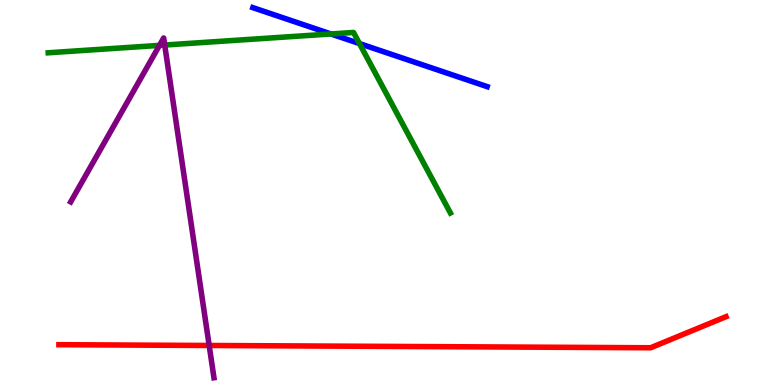[{'lines': ['blue', 'red'], 'intersections': []}, {'lines': ['green', 'red'], 'intersections': []}, {'lines': ['purple', 'red'], 'intersections': [{'x': 2.7, 'y': 1.03}]}, {'lines': ['blue', 'green'], 'intersections': [{'x': 4.27, 'y': 9.12}, {'x': 4.64, 'y': 8.87}]}, {'lines': ['blue', 'purple'], 'intersections': []}, {'lines': ['green', 'purple'], 'intersections': [{'x': 2.06, 'y': 8.82}, {'x': 2.13, 'y': 8.83}]}]